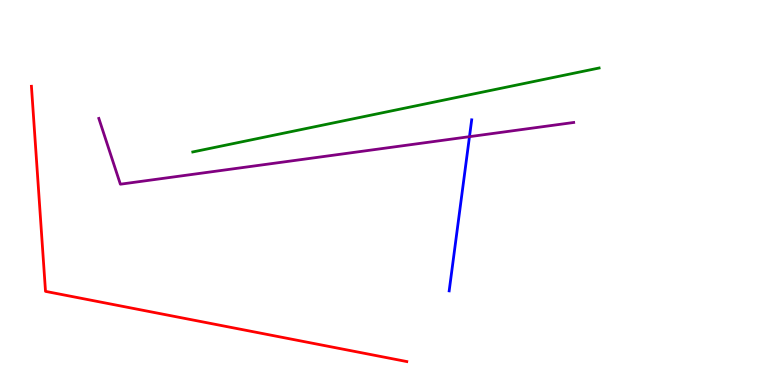[{'lines': ['blue', 'red'], 'intersections': []}, {'lines': ['green', 'red'], 'intersections': []}, {'lines': ['purple', 'red'], 'intersections': []}, {'lines': ['blue', 'green'], 'intersections': []}, {'lines': ['blue', 'purple'], 'intersections': [{'x': 6.06, 'y': 6.45}]}, {'lines': ['green', 'purple'], 'intersections': []}]